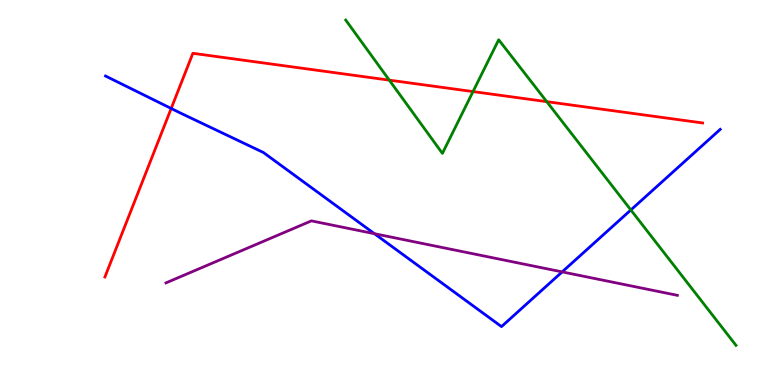[{'lines': ['blue', 'red'], 'intersections': [{'x': 2.21, 'y': 7.18}]}, {'lines': ['green', 'red'], 'intersections': [{'x': 5.02, 'y': 7.92}, {'x': 6.1, 'y': 7.62}, {'x': 7.05, 'y': 7.36}]}, {'lines': ['purple', 'red'], 'intersections': []}, {'lines': ['blue', 'green'], 'intersections': [{'x': 8.14, 'y': 4.55}]}, {'lines': ['blue', 'purple'], 'intersections': [{'x': 4.83, 'y': 3.93}, {'x': 7.25, 'y': 2.94}]}, {'lines': ['green', 'purple'], 'intersections': []}]